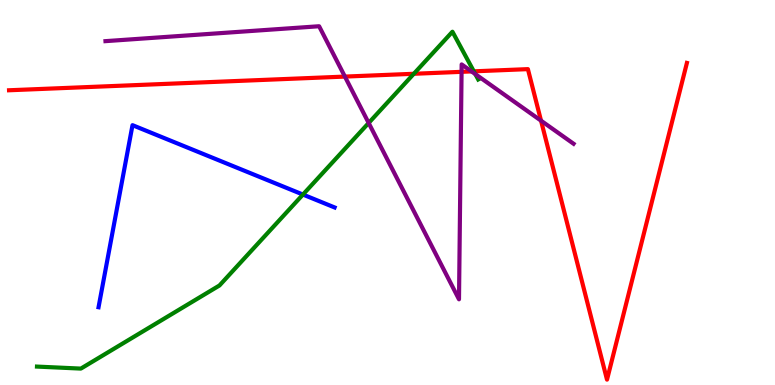[{'lines': ['blue', 'red'], 'intersections': []}, {'lines': ['green', 'red'], 'intersections': [{'x': 5.34, 'y': 8.08}, {'x': 6.11, 'y': 8.15}]}, {'lines': ['purple', 'red'], 'intersections': [{'x': 4.45, 'y': 8.01}, {'x': 5.96, 'y': 8.13}, {'x': 6.08, 'y': 8.14}, {'x': 6.98, 'y': 6.87}]}, {'lines': ['blue', 'green'], 'intersections': [{'x': 3.91, 'y': 4.95}]}, {'lines': ['blue', 'purple'], 'intersections': []}, {'lines': ['green', 'purple'], 'intersections': [{'x': 4.76, 'y': 6.81}, {'x': 6.13, 'y': 8.08}]}]